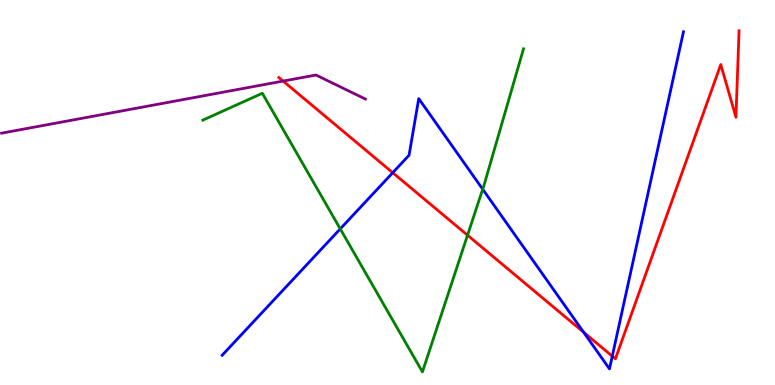[{'lines': ['blue', 'red'], 'intersections': [{'x': 5.07, 'y': 5.51}, {'x': 7.53, 'y': 1.37}, {'x': 7.9, 'y': 0.748}]}, {'lines': ['green', 'red'], 'intersections': [{'x': 6.03, 'y': 3.89}]}, {'lines': ['purple', 'red'], 'intersections': [{'x': 3.65, 'y': 7.89}]}, {'lines': ['blue', 'green'], 'intersections': [{'x': 4.39, 'y': 4.06}, {'x': 6.23, 'y': 5.09}]}, {'lines': ['blue', 'purple'], 'intersections': []}, {'lines': ['green', 'purple'], 'intersections': []}]